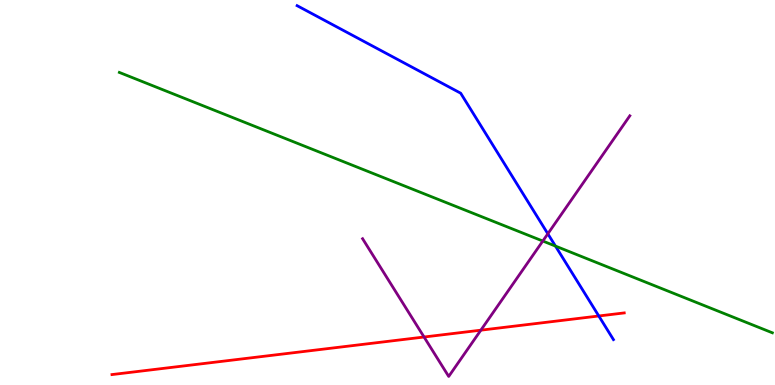[{'lines': ['blue', 'red'], 'intersections': [{'x': 7.73, 'y': 1.79}]}, {'lines': ['green', 'red'], 'intersections': []}, {'lines': ['purple', 'red'], 'intersections': [{'x': 5.47, 'y': 1.25}, {'x': 6.2, 'y': 1.42}]}, {'lines': ['blue', 'green'], 'intersections': [{'x': 7.17, 'y': 3.61}]}, {'lines': ['blue', 'purple'], 'intersections': [{'x': 7.07, 'y': 3.93}]}, {'lines': ['green', 'purple'], 'intersections': [{'x': 7.0, 'y': 3.74}]}]